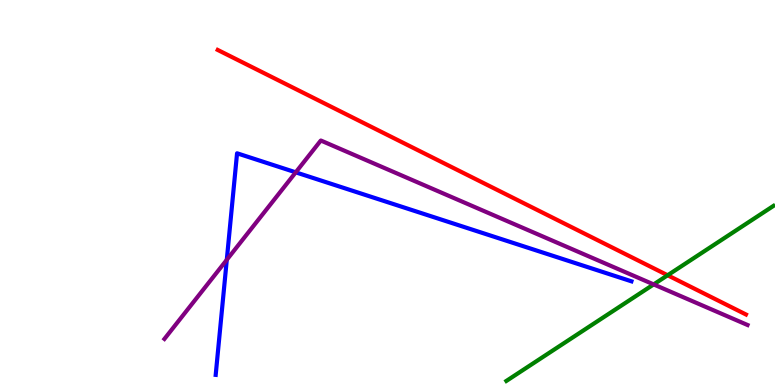[{'lines': ['blue', 'red'], 'intersections': []}, {'lines': ['green', 'red'], 'intersections': [{'x': 8.61, 'y': 2.85}]}, {'lines': ['purple', 'red'], 'intersections': []}, {'lines': ['blue', 'green'], 'intersections': []}, {'lines': ['blue', 'purple'], 'intersections': [{'x': 2.93, 'y': 3.25}, {'x': 3.82, 'y': 5.52}]}, {'lines': ['green', 'purple'], 'intersections': [{'x': 8.43, 'y': 2.61}]}]